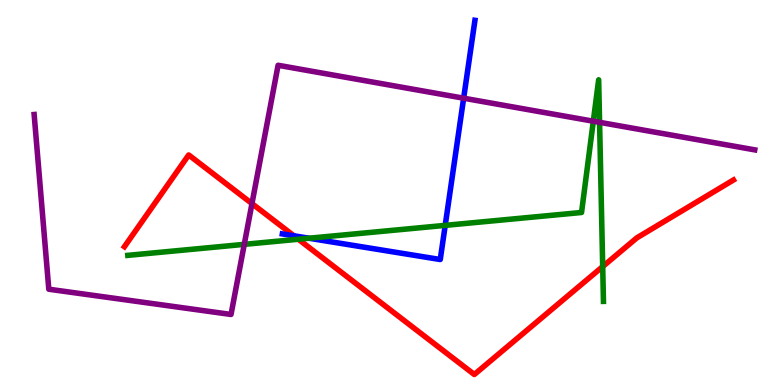[{'lines': ['blue', 'red'], 'intersections': [{'x': 3.79, 'y': 3.88}]}, {'lines': ['green', 'red'], 'intersections': [{'x': 3.85, 'y': 3.79}, {'x': 7.78, 'y': 3.08}]}, {'lines': ['purple', 'red'], 'intersections': [{'x': 3.25, 'y': 4.71}]}, {'lines': ['blue', 'green'], 'intersections': [{'x': 3.99, 'y': 3.81}, {'x': 5.74, 'y': 4.15}]}, {'lines': ['blue', 'purple'], 'intersections': [{'x': 5.98, 'y': 7.45}]}, {'lines': ['green', 'purple'], 'intersections': [{'x': 3.15, 'y': 3.65}, {'x': 7.66, 'y': 6.85}, {'x': 7.74, 'y': 6.82}]}]